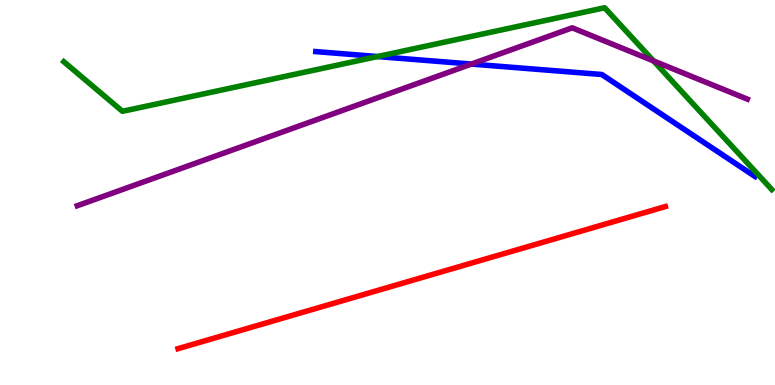[{'lines': ['blue', 'red'], 'intersections': []}, {'lines': ['green', 'red'], 'intersections': []}, {'lines': ['purple', 'red'], 'intersections': []}, {'lines': ['blue', 'green'], 'intersections': [{'x': 4.87, 'y': 8.53}]}, {'lines': ['blue', 'purple'], 'intersections': [{'x': 6.08, 'y': 8.34}]}, {'lines': ['green', 'purple'], 'intersections': [{'x': 8.43, 'y': 8.42}]}]